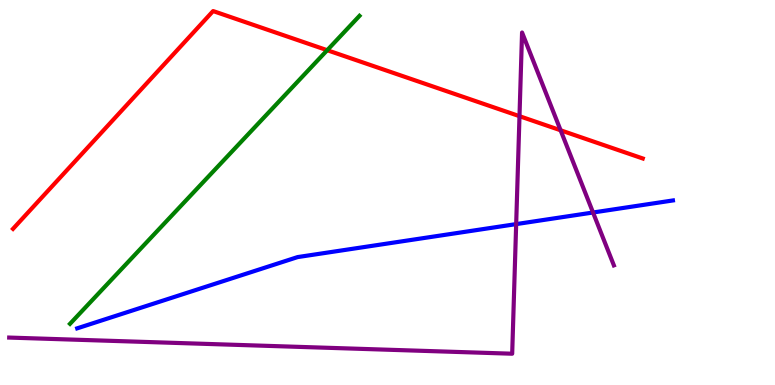[{'lines': ['blue', 'red'], 'intersections': []}, {'lines': ['green', 'red'], 'intersections': [{'x': 4.22, 'y': 8.7}]}, {'lines': ['purple', 'red'], 'intersections': [{'x': 6.7, 'y': 6.98}, {'x': 7.23, 'y': 6.62}]}, {'lines': ['blue', 'green'], 'intersections': []}, {'lines': ['blue', 'purple'], 'intersections': [{'x': 6.66, 'y': 4.18}, {'x': 7.65, 'y': 4.48}]}, {'lines': ['green', 'purple'], 'intersections': []}]